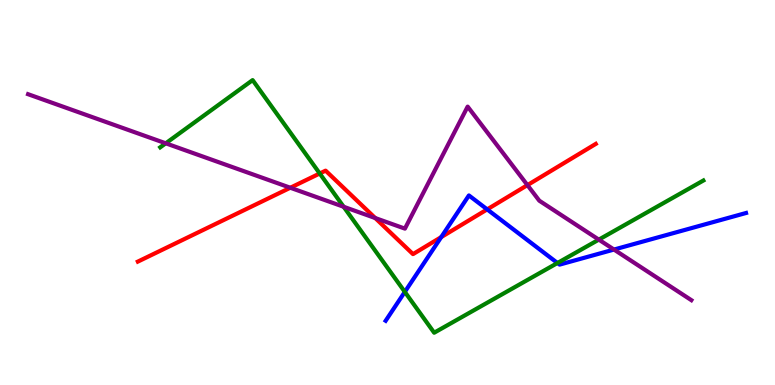[{'lines': ['blue', 'red'], 'intersections': [{'x': 5.69, 'y': 3.84}, {'x': 6.29, 'y': 4.56}]}, {'lines': ['green', 'red'], 'intersections': [{'x': 4.13, 'y': 5.49}]}, {'lines': ['purple', 'red'], 'intersections': [{'x': 3.75, 'y': 5.12}, {'x': 4.84, 'y': 4.34}, {'x': 6.81, 'y': 5.19}]}, {'lines': ['blue', 'green'], 'intersections': [{'x': 5.22, 'y': 2.42}, {'x': 7.19, 'y': 3.17}]}, {'lines': ['blue', 'purple'], 'intersections': [{'x': 7.92, 'y': 3.52}]}, {'lines': ['green', 'purple'], 'intersections': [{'x': 2.14, 'y': 6.28}, {'x': 4.43, 'y': 4.63}, {'x': 7.73, 'y': 3.78}]}]